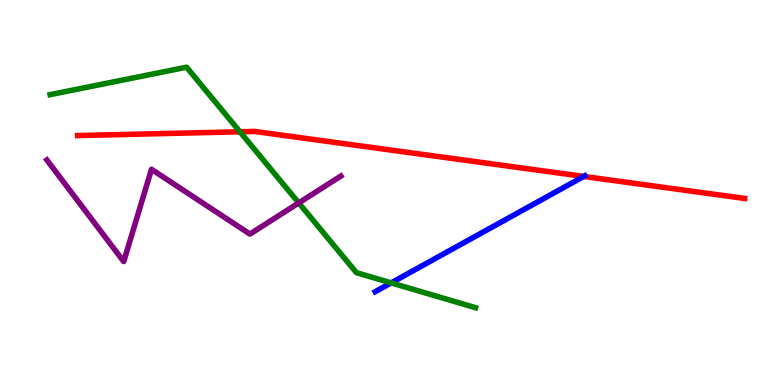[{'lines': ['blue', 'red'], 'intersections': [{'x': 7.53, 'y': 5.42}]}, {'lines': ['green', 'red'], 'intersections': [{'x': 3.1, 'y': 6.58}]}, {'lines': ['purple', 'red'], 'intersections': []}, {'lines': ['blue', 'green'], 'intersections': [{'x': 5.05, 'y': 2.65}]}, {'lines': ['blue', 'purple'], 'intersections': []}, {'lines': ['green', 'purple'], 'intersections': [{'x': 3.85, 'y': 4.73}]}]